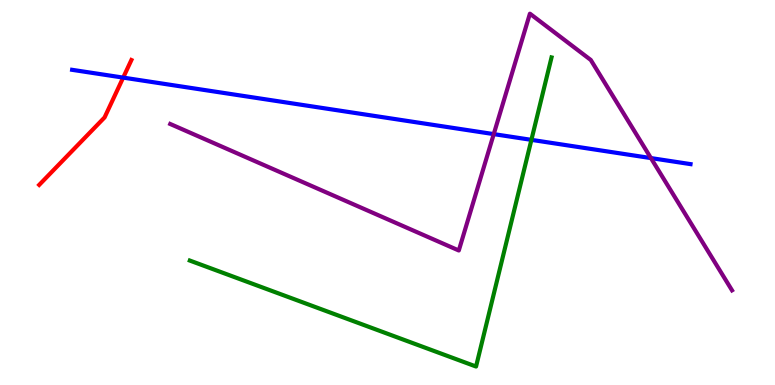[{'lines': ['blue', 'red'], 'intersections': [{'x': 1.59, 'y': 7.98}]}, {'lines': ['green', 'red'], 'intersections': []}, {'lines': ['purple', 'red'], 'intersections': []}, {'lines': ['blue', 'green'], 'intersections': [{'x': 6.86, 'y': 6.37}]}, {'lines': ['blue', 'purple'], 'intersections': [{'x': 6.37, 'y': 6.52}, {'x': 8.4, 'y': 5.89}]}, {'lines': ['green', 'purple'], 'intersections': []}]